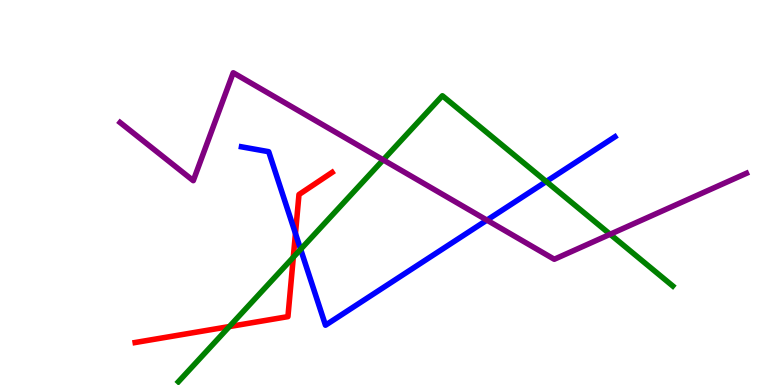[{'lines': ['blue', 'red'], 'intersections': [{'x': 3.81, 'y': 3.94}]}, {'lines': ['green', 'red'], 'intersections': [{'x': 2.96, 'y': 1.52}, {'x': 3.78, 'y': 3.32}]}, {'lines': ['purple', 'red'], 'intersections': []}, {'lines': ['blue', 'green'], 'intersections': [{'x': 3.88, 'y': 3.52}, {'x': 7.05, 'y': 5.29}]}, {'lines': ['blue', 'purple'], 'intersections': [{'x': 6.28, 'y': 4.28}]}, {'lines': ['green', 'purple'], 'intersections': [{'x': 4.94, 'y': 5.85}, {'x': 7.87, 'y': 3.92}]}]